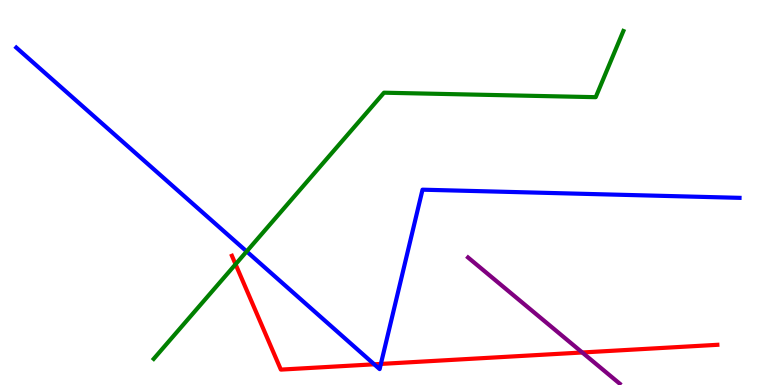[{'lines': ['blue', 'red'], 'intersections': [{'x': 4.83, 'y': 0.538}, {'x': 4.91, 'y': 0.547}]}, {'lines': ['green', 'red'], 'intersections': [{'x': 3.04, 'y': 3.14}]}, {'lines': ['purple', 'red'], 'intersections': [{'x': 7.51, 'y': 0.845}]}, {'lines': ['blue', 'green'], 'intersections': [{'x': 3.18, 'y': 3.47}]}, {'lines': ['blue', 'purple'], 'intersections': []}, {'lines': ['green', 'purple'], 'intersections': []}]